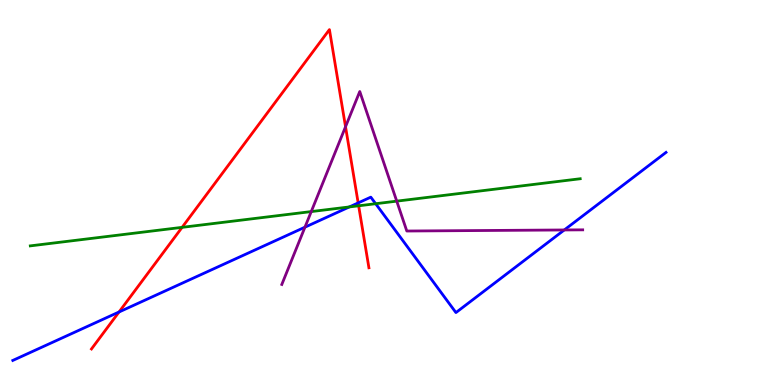[{'lines': ['blue', 'red'], 'intersections': [{'x': 1.54, 'y': 1.9}, {'x': 4.62, 'y': 4.73}]}, {'lines': ['green', 'red'], 'intersections': [{'x': 2.35, 'y': 4.09}, {'x': 4.63, 'y': 4.65}]}, {'lines': ['purple', 'red'], 'intersections': [{'x': 4.46, 'y': 6.71}]}, {'lines': ['blue', 'green'], 'intersections': [{'x': 4.51, 'y': 4.63}, {'x': 4.85, 'y': 4.71}]}, {'lines': ['blue', 'purple'], 'intersections': [{'x': 3.93, 'y': 4.1}, {'x': 7.28, 'y': 4.03}]}, {'lines': ['green', 'purple'], 'intersections': [{'x': 4.02, 'y': 4.5}, {'x': 5.12, 'y': 4.78}]}]